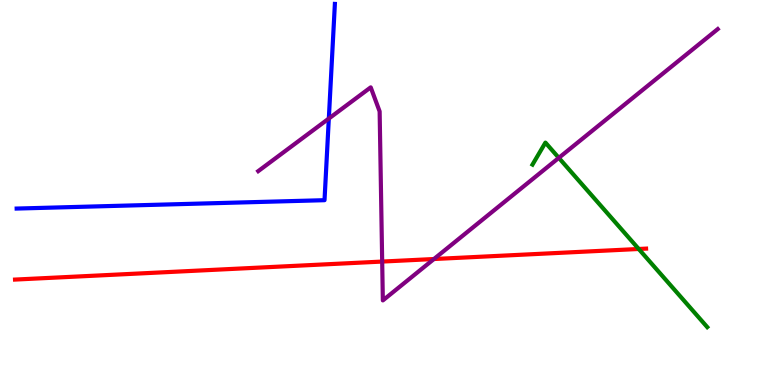[{'lines': ['blue', 'red'], 'intersections': []}, {'lines': ['green', 'red'], 'intersections': [{'x': 8.24, 'y': 3.53}]}, {'lines': ['purple', 'red'], 'intersections': [{'x': 4.93, 'y': 3.21}, {'x': 5.6, 'y': 3.27}]}, {'lines': ['blue', 'green'], 'intersections': []}, {'lines': ['blue', 'purple'], 'intersections': [{'x': 4.24, 'y': 6.92}]}, {'lines': ['green', 'purple'], 'intersections': [{'x': 7.21, 'y': 5.9}]}]